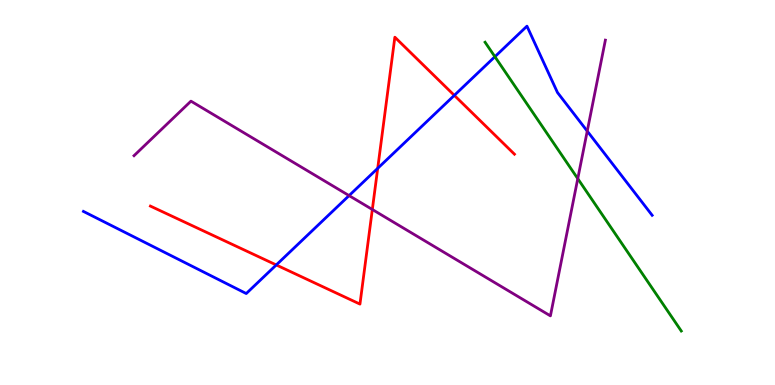[{'lines': ['blue', 'red'], 'intersections': [{'x': 3.56, 'y': 3.12}, {'x': 4.87, 'y': 5.63}, {'x': 5.86, 'y': 7.52}]}, {'lines': ['green', 'red'], 'intersections': []}, {'lines': ['purple', 'red'], 'intersections': [{'x': 4.8, 'y': 4.56}]}, {'lines': ['blue', 'green'], 'intersections': [{'x': 6.39, 'y': 8.53}]}, {'lines': ['blue', 'purple'], 'intersections': [{'x': 4.5, 'y': 4.92}, {'x': 7.58, 'y': 6.59}]}, {'lines': ['green', 'purple'], 'intersections': [{'x': 7.46, 'y': 5.36}]}]